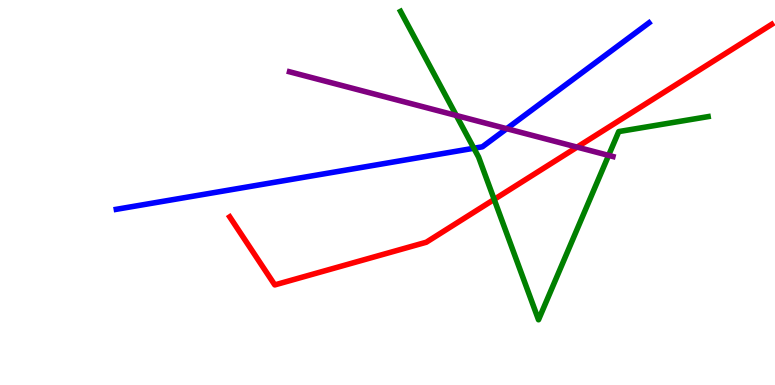[{'lines': ['blue', 'red'], 'intersections': []}, {'lines': ['green', 'red'], 'intersections': [{'x': 6.38, 'y': 4.82}]}, {'lines': ['purple', 'red'], 'intersections': [{'x': 7.45, 'y': 6.18}]}, {'lines': ['blue', 'green'], 'intersections': [{'x': 6.11, 'y': 6.15}]}, {'lines': ['blue', 'purple'], 'intersections': [{'x': 6.54, 'y': 6.66}]}, {'lines': ['green', 'purple'], 'intersections': [{'x': 5.89, 'y': 7.0}, {'x': 7.85, 'y': 5.96}]}]